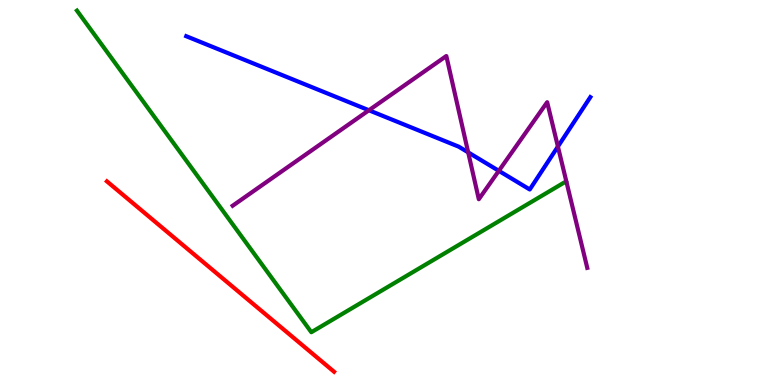[{'lines': ['blue', 'red'], 'intersections': []}, {'lines': ['green', 'red'], 'intersections': []}, {'lines': ['purple', 'red'], 'intersections': []}, {'lines': ['blue', 'green'], 'intersections': []}, {'lines': ['blue', 'purple'], 'intersections': [{'x': 4.76, 'y': 7.14}, {'x': 6.04, 'y': 6.04}, {'x': 6.44, 'y': 5.56}, {'x': 7.2, 'y': 6.19}]}, {'lines': ['green', 'purple'], 'intersections': []}]